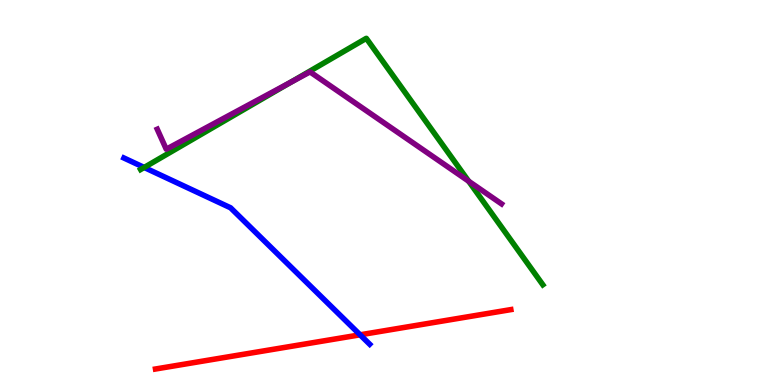[{'lines': ['blue', 'red'], 'intersections': [{'x': 4.65, 'y': 1.3}]}, {'lines': ['green', 'red'], 'intersections': []}, {'lines': ['purple', 'red'], 'intersections': []}, {'lines': ['blue', 'green'], 'intersections': [{'x': 1.86, 'y': 5.65}]}, {'lines': ['blue', 'purple'], 'intersections': []}, {'lines': ['green', 'purple'], 'intersections': [{'x': 3.75, 'y': 7.86}, {'x': 6.05, 'y': 5.29}]}]